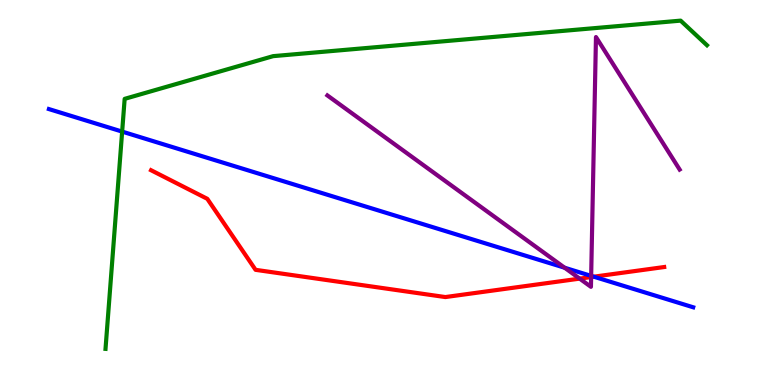[{'lines': ['blue', 'red'], 'intersections': [{'x': 7.66, 'y': 2.81}]}, {'lines': ['green', 'red'], 'intersections': []}, {'lines': ['purple', 'red'], 'intersections': [{'x': 7.48, 'y': 2.76}, {'x': 7.63, 'y': 2.8}]}, {'lines': ['blue', 'green'], 'intersections': [{'x': 1.58, 'y': 6.58}]}, {'lines': ['blue', 'purple'], 'intersections': [{'x': 7.29, 'y': 3.05}, {'x': 7.63, 'y': 2.83}]}, {'lines': ['green', 'purple'], 'intersections': []}]